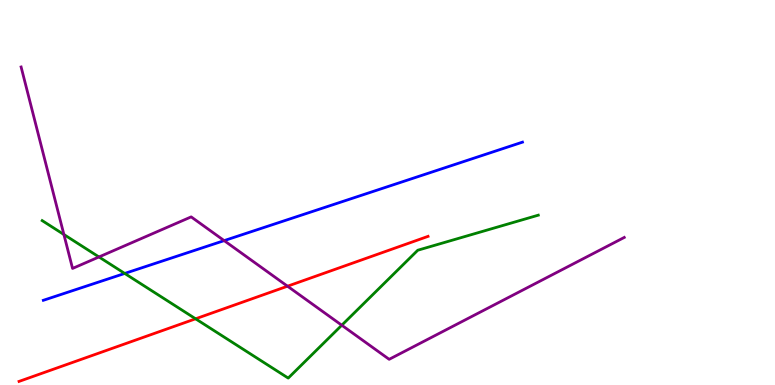[{'lines': ['blue', 'red'], 'intersections': []}, {'lines': ['green', 'red'], 'intersections': [{'x': 2.52, 'y': 1.72}]}, {'lines': ['purple', 'red'], 'intersections': [{'x': 3.71, 'y': 2.57}]}, {'lines': ['blue', 'green'], 'intersections': [{'x': 1.61, 'y': 2.9}]}, {'lines': ['blue', 'purple'], 'intersections': [{'x': 2.89, 'y': 3.75}]}, {'lines': ['green', 'purple'], 'intersections': [{'x': 0.824, 'y': 3.91}, {'x': 1.28, 'y': 3.33}, {'x': 4.41, 'y': 1.55}]}]